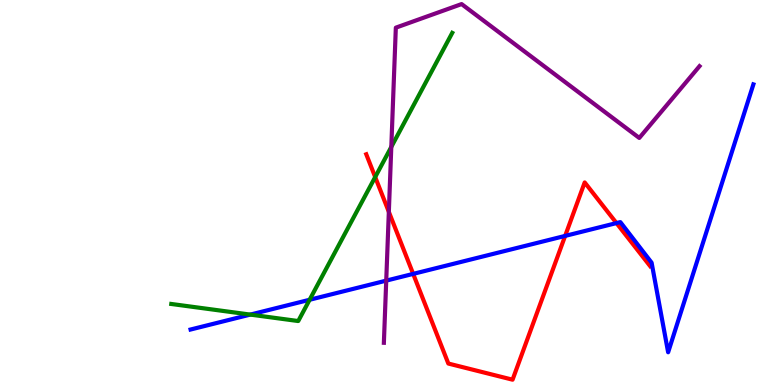[{'lines': ['blue', 'red'], 'intersections': [{'x': 5.33, 'y': 2.89}, {'x': 7.29, 'y': 3.87}, {'x': 7.95, 'y': 4.21}]}, {'lines': ['green', 'red'], 'intersections': [{'x': 4.84, 'y': 5.4}]}, {'lines': ['purple', 'red'], 'intersections': [{'x': 5.02, 'y': 4.5}]}, {'lines': ['blue', 'green'], 'intersections': [{'x': 3.23, 'y': 1.83}, {'x': 3.99, 'y': 2.21}]}, {'lines': ['blue', 'purple'], 'intersections': [{'x': 4.98, 'y': 2.71}]}, {'lines': ['green', 'purple'], 'intersections': [{'x': 5.05, 'y': 6.18}]}]